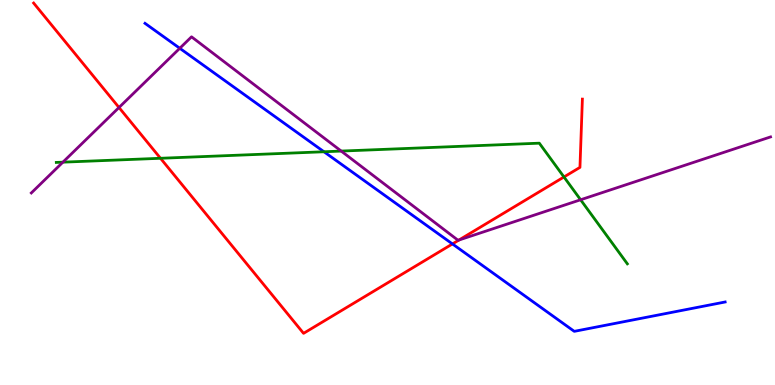[{'lines': ['blue', 'red'], 'intersections': [{'x': 5.84, 'y': 3.66}]}, {'lines': ['green', 'red'], 'intersections': [{'x': 2.07, 'y': 5.89}, {'x': 7.28, 'y': 5.4}]}, {'lines': ['purple', 'red'], 'intersections': [{'x': 1.54, 'y': 7.21}, {'x': 5.92, 'y': 3.77}]}, {'lines': ['blue', 'green'], 'intersections': [{'x': 4.18, 'y': 6.06}]}, {'lines': ['blue', 'purple'], 'intersections': [{'x': 2.32, 'y': 8.75}]}, {'lines': ['green', 'purple'], 'intersections': [{'x': 0.812, 'y': 5.79}, {'x': 4.4, 'y': 6.08}, {'x': 7.49, 'y': 4.81}]}]